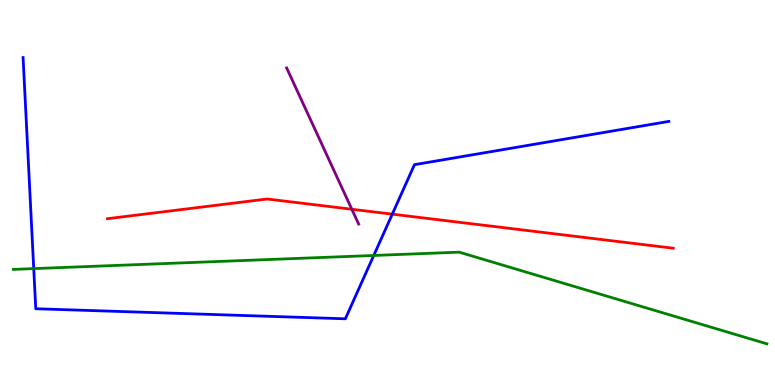[{'lines': ['blue', 'red'], 'intersections': [{'x': 5.06, 'y': 4.44}]}, {'lines': ['green', 'red'], 'intersections': []}, {'lines': ['purple', 'red'], 'intersections': [{'x': 4.54, 'y': 4.56}]}, {'lines': ['blue', 'green'], 'intersections': [{'x': 0.435, 'y': 3.02}, {'x': 4.82, 'y': 3.36}]}, {'lines': ['blue', 'purple'], 'intersections': []}, {'lines': ['green', 'purple'], 'intersections': []}]